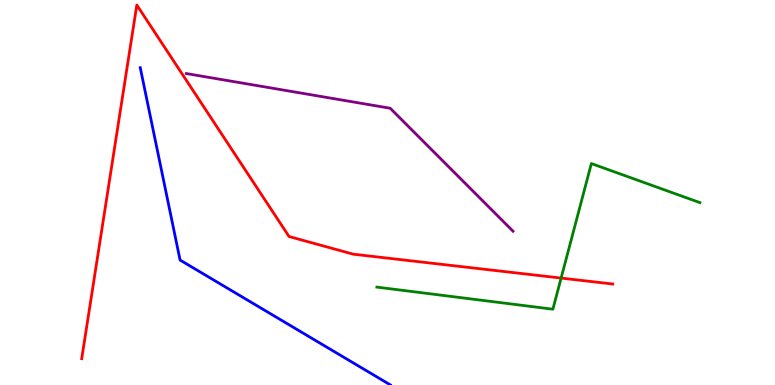[{'lines': ['blue', 'red'], 'intersections': []}, {'lines': ['green', 'red'], 'intersections': [{'x': 7.24, 'y': 2.78}]}, {'lines': ['purple', 'red'], 'intersections': []}, {'lines': ['blue', 'green'], 'intersections': []}, {'lines': ['blue', 'purple'], 'intersections': []}, {'lines': ['green', 'purple'], 'intersections': []}]